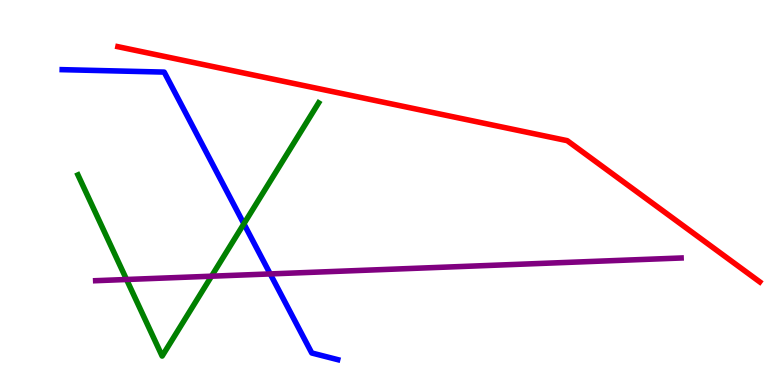[{'lines': ['blue', 'red'], 'intersections': []}, {'lines': ['green', 'red'], 'intersections': []}, {'lines': ['purple', 'red'], 'intersections': []}, {'lines': ['blue', 'green'], 'intersections': [{'x': 3.15, 'y': 4.19}]}, {'lines': ['blue', 'purple'], 'intersections': [{'x': 3.49, 'y': 2.89}]}, {'lines': ['green', 'purple'], 'intersections': [{'x': 1.63, 'y': 2.74}, {'x': 2.73, 'y': 2.83}]}]